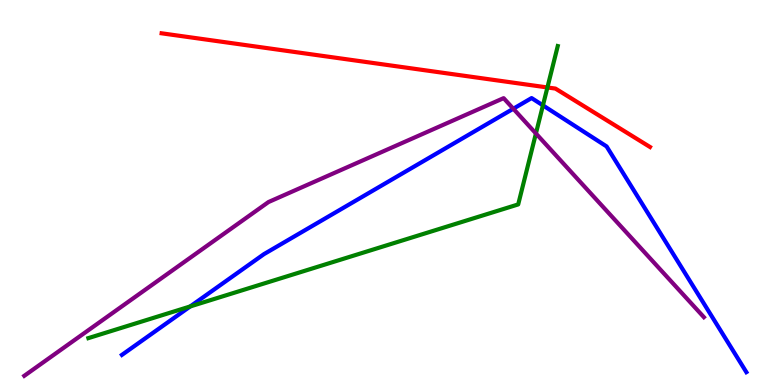[{'lines': ['blue', 'red'], 'intersections': []}, {'lines': ['green', 'red'], 'intersections': [{'x': 7.06, 'y': 7.73}]}, {'lines': ['purple', 'red'], 'intersections': []}, {'lines': ['blue', 'green'], 'intersections': [{'x': 2.45, 'y': 2.04}, {'x': 7.01, 'y': 7.26}]}, {'lines': ['blue', 'purple'], 'intersections': [{'x': 6.62, 'y': 7.18}]}, {'lines': ['green', 'purple'], 'intersections': [{'x': 6.92, 'y': 6.53}]}]